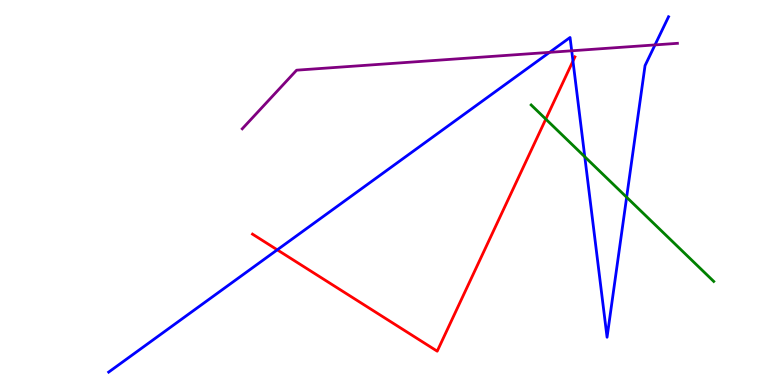[{'lines': ['blue', 'red'], 'intersections': [{'x': 3.58, 'y': 3.51}, {'x': 7.39, 'y': 8.41}]}, {'lines': ['green', 'red'], 'intersections': [{'x': 7.04, 'y': 6.91}]}, {'lines': ['purple', 'red'], 'intersections': []}, {'lines': ['blue', 'green'], 'intersections': [{'x': 7.55, 'y': 5.93}, {'x': 8.09, 'y': 4.88}]}, {'lines': ['blue', 'purple'], 'intersections': [{'x': 7.09, 'y': 8.64}, {'x': 7.38, 'y': 8.68}, {'x': 8.45, 'y': 8.83}]}, {'lines': ['green', 'purple'], 'intersections': []}]